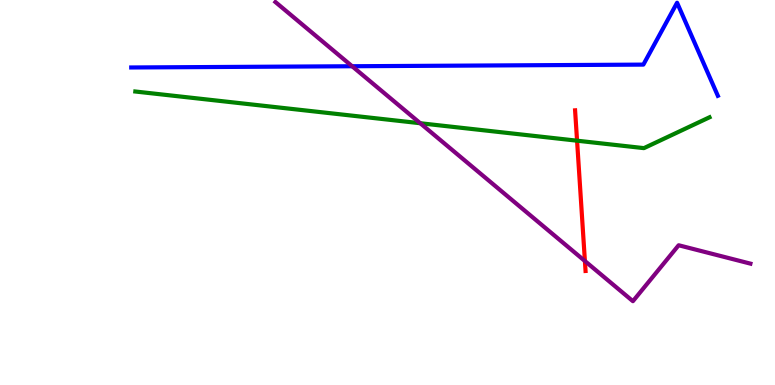[{'lines': ['blue', 'red'], 'intersections': []}, {'lines': ['green', 'red'], 'intersections': [{'x': 7.45, 'y': 6.35}]}, {'lines': ['purple', 'red'], 'intersections': [{'x': 7.55, 'y': 3.22}]}, {'lines': ['blue', 'green'], 'intersections': []}, {'lines': ['blue', 'purple'], 'intersections': [{'x': 4.54, 'y': 8.28}]}, {'lines': ['green', 'purple'], 'intersections': [{'x': 5.42, 'y': 6.8}]}]